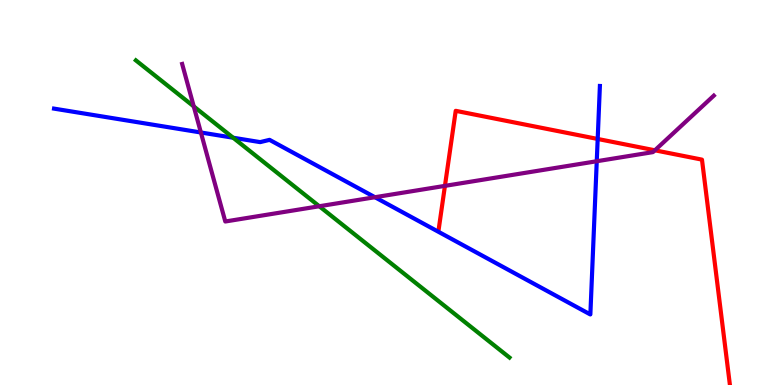[{'lines': ['blue', 'red'], 'intersections': [{'x': 7.71, 'y': 6.39}]}, {'lines': ['green', 'red'], 'intersections': []}, {'lines': ['purple', 'red'], 'intersections': [{'x': 5.74, 'y': 5.17}, {'x': 8.45, 'y': 6.1}]}, {'lines': ['blue', 'green'], 'intersections': [{'x': 3.01, 'y': 6.42}]}, {'lines': ['blue', 'purple'], 'intersections': [{'x': 2.59, 'y': 6.56}, {'x': 4.84, 'y': 4.88}, {'x': 7.7, 'y': 5.81}]}, {'lines': ['green', 'purple'], 'intersections': [{'x': 2.5, 'y': 7.24}, {'x': 4.12, 'y': 4.64}]}]